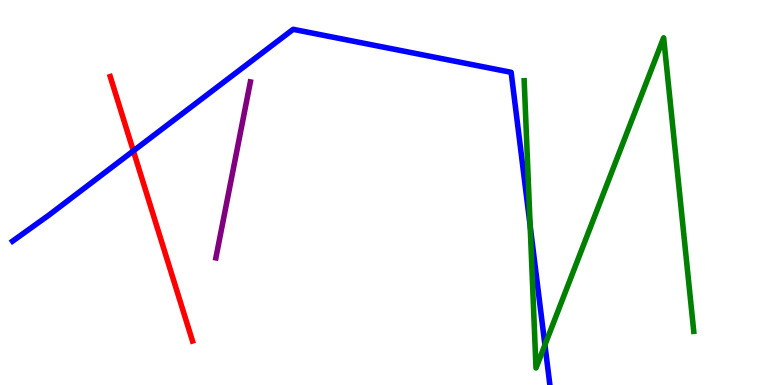[{'lines': ['blue', 'red'], 'intersections': [{'x': 1.72, 'y': 6.08}]}, {'lines': ['green', 'red'], 'intersections': []}, {'lines': ['purple', 'red'], 'intersections': []}, {'lines': ['blue', 'green'], 'intersections': [{'x': 6.84, 'y': 4.14}, {'x': 7.03, 'y': 1.04}]}, {'lines': ['blue', 'purple'], 'intersections': []}, {'lines': ['green', 'purple'], 'intersections': []}]